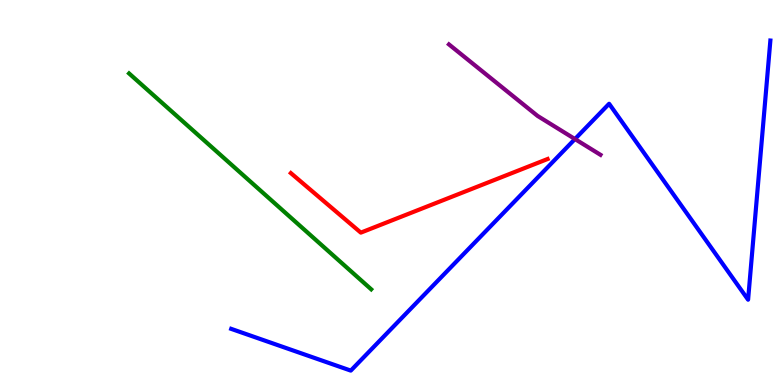[{'lines': ['blue', 'red'], 'intersections': []}, {'lines': ['green', 'red'], 'intersections': []}, {'lines': ['purple', 'red'], 'intersections': []}, {'lines': ['blue', 'green'], 'intersections': []}, {'lines': ['blue', 'purple'], 'intersections': [{'x': 7.42, 'y': 6.39}]}, {'lines': ['green', 'purple'], 'intersections': []}]